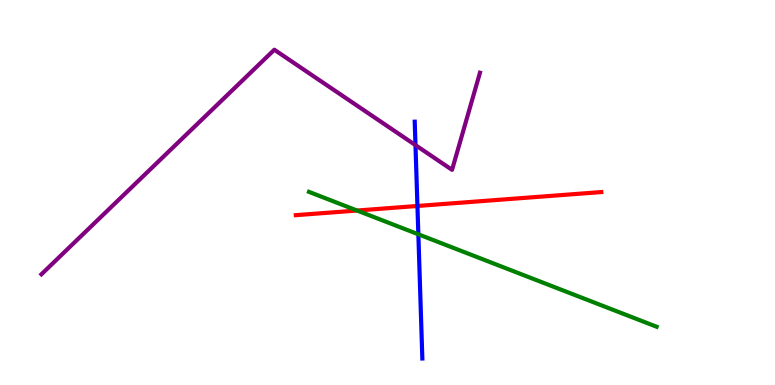[{'lines': ['blue', 'red'], 'intersections': [{'x': 5.39, 'y': 4.65}]}, {'lines': ['green', 'red'], 'intersections': [{'x': 4.61, 'y': 4.53}]}, {'lines': ['purple', 'red'], 'intersections': []}, {'lines': ['blue', 'green'], 'intersections': [{'x': 5.4, 'y': 3.91}]}, {'lines': ['blue', 'purple'], 'intersections': [{'x': 5.36, 'y': 6.23}]}, {'lines': ['green', 'purple'], 'intersections': []}]